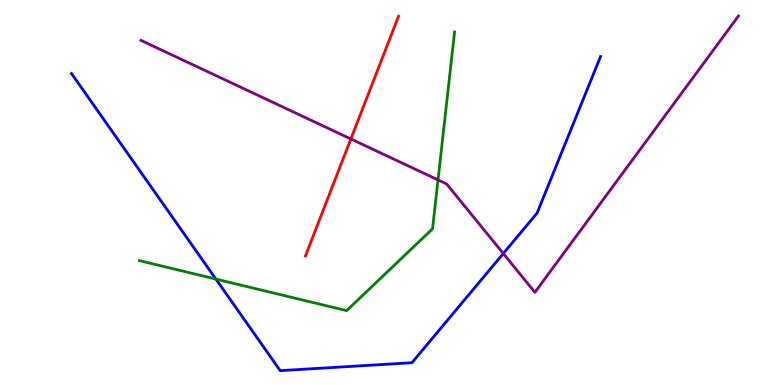[{'lines': ['blue', 'red'], 'intersections': []}, {'lines': ['green', 'red'], 'intersections': []}, {'lines': ['purple', 'red'], 'intersections': [{'x': 4.53, 'y': 6.39}]}, {'lines': ['blue', 'green'], 'intersections': [{'x': 2.79, 'y': 2.75}]}, {'lines': ['blue', 'purple'], 'intersections': [{'x': 6.49, 'y': 3.42}]}, {'lines': ['green', 'purple'], 'intersections': [{'x': 5.65, 'y': 5.33}]}]